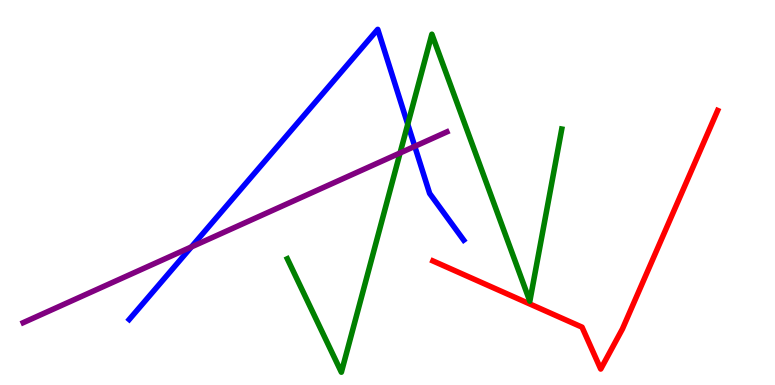[{'lines': ['blue', 'red'], 'intersections': []}, {'lines': ['green', 'red'], 'intersections': []}, {'lines': ['purple', 'red'], 'intersections': []}, {'lines': ['blue', 'green'], 'intersections': [{'x': 5.26, 'y': 6.77}]}, {'lines': ['blue', 'purple'], 'intersections': [{'x': 2.47, 'y': 3.59}, {'x': 5.35, 'y': 6.2}]}, {'lines': ['green', 'purple'], 'intersections': [{'x': 5.16, 'y': 6.03}]}]